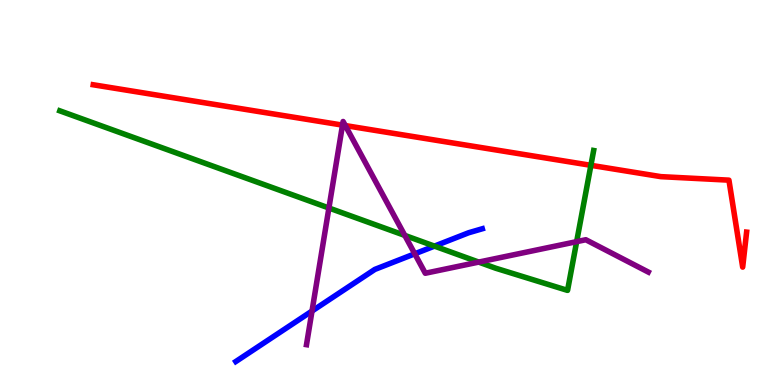[{'lines': ['blue', 'red'], 'intersections': []}, {'lines': ['green', 'red'], 'intersections': [{'x': 7.62, 'y': 5.71}]}, {'lines': ['purple', 'red'], 'intersections': [{'x': 4.42, 'y': 6.75}, {'x': 4.46, 'y': 6.74}]}, {'lines': ['blue', 'green'], 'intersections': [{'x': 5.61, 'y': 3.61}]}, {'lines': ['blue', 'purple'], 'intersections': [{'x': 4.03, 'y': 1.92}, {'x': 5.35, 'y': 3.41}]}, {'lines': ['green', 'purple'], 'intersections': [{'x': 4.24, 'y': 4.6}, {'x': 5.22, 'y': 3.89}, {'x': 6.18, 'y': 3.19}, {'x': 7.44, 'y': 3.72}]}]